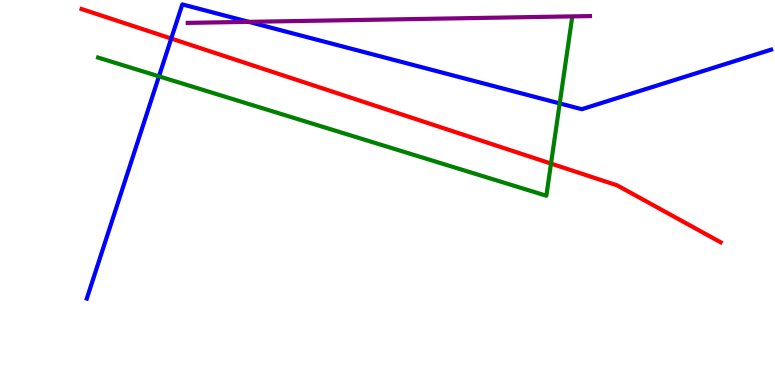[{'lines': ['blue', 'red'], 'intersections': [{'x': 2.21, 'y': 9.0}]}, {'lines': ['green', 'red'], 'intersections': [{'x': 7.11, 'y': 5.75}]}, {'lines': ['purple', 'red'], 'intersections': []}, {'lines': ['blue', 'green'], 'intersections': [{'x': 2.05, 'y': 8.02}, {'x': 7.22, 'y': 7.31}]}, {'lines': ['blue', 'purple'], 'intersections': [{'x': 3.21, 'y': 9.43}]}, {'lines': ['green', 'purple'], 'intersections': []}]